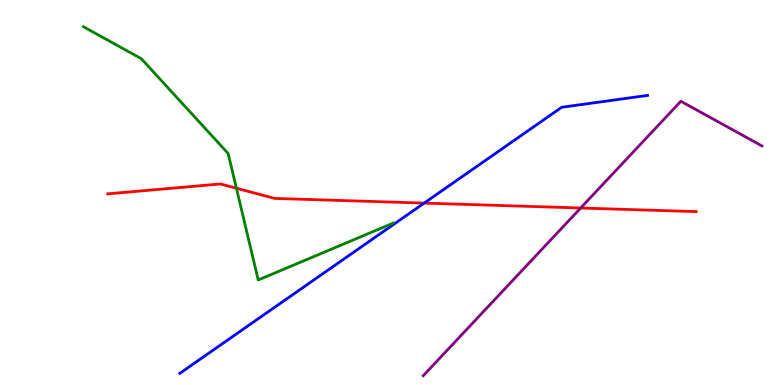[{'lines': ['blue', 'red'], 'intersections': [{'x': 5.47, 'y': 4.72}]}, {'lines': ['green', 'red'], 'intersections': [{'x': 3.05, 'y': 5.11}]}, {'lines': ['purple', 'red'], 'intersections': [{'x': 7.49, 'y': 4.6}]}, {'lines': ['blue', 'green'], 'intersections': []}, {'lines': ['blue', 'purple'], 'intersections': []}, {'lines': ['green', 'purple'], 'intersections': []}]